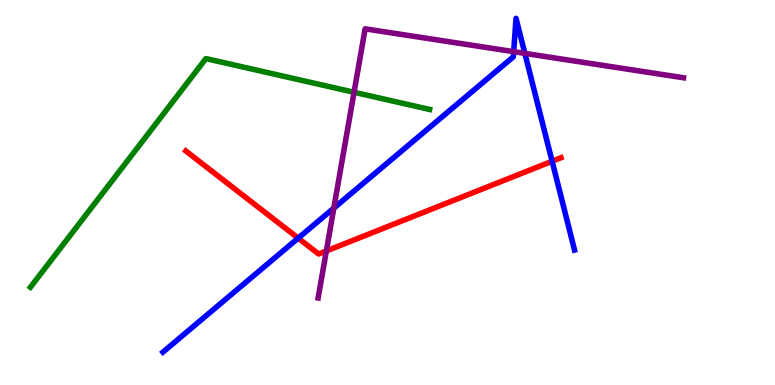[{'lines': ['blue', 'red'], 'intersections': [{'x': 3.85, 'y': 3.81}, {'x': 7.12, 'y': 5.81}]}, {'lines': ['green', 'red'], 'intersections': []}, {'lines': ['purple', 'red'], 'intersections': [{'x': 4.21, 'y': 3.48}]}, {'lines': ['blue', 'green'], 'intersections': []}, {'lines': ['blue', 'purple'], 'intersections': [{'x': 4.31, 'y': 4.59}, {'x': 6.63, 'y': 8.66}, {'x': 6.77, 'y': 8.61}]}, {'lines': ['green', 'purple'], 'intersections': [{'x': 4.57, 'y': 7.6}]}]